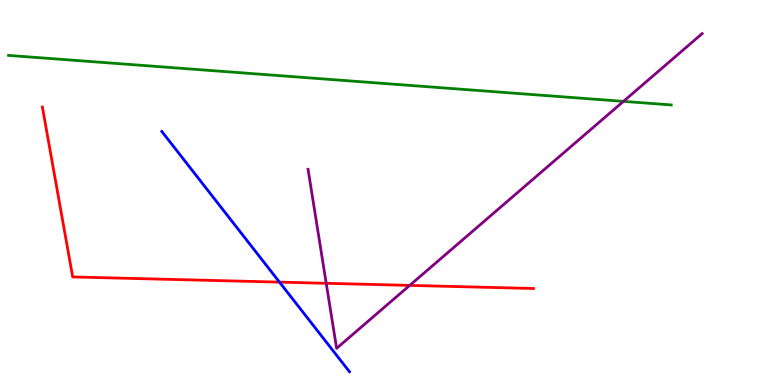[{'lines': ['blue', 'red'], 'intersections': [{'x': 3.61, 'y': 2.67}]}, {'lines': ['green', 'red'], 'intersections': []}, {'lines': ['purple', 'red'], 'intersections': [{'x': 4.21, 'y': 2.64}, {'x': 5.29, 'y': 2.59}]}, {'lines': ['blue', 'green'], 'intersections': []}, {'lines': ['blue', 'purple'], 'intersections': []}, {'lines': ['green', 'purple'], 'intersections': [{'x': 8.04, 'y': 7.37}]}]